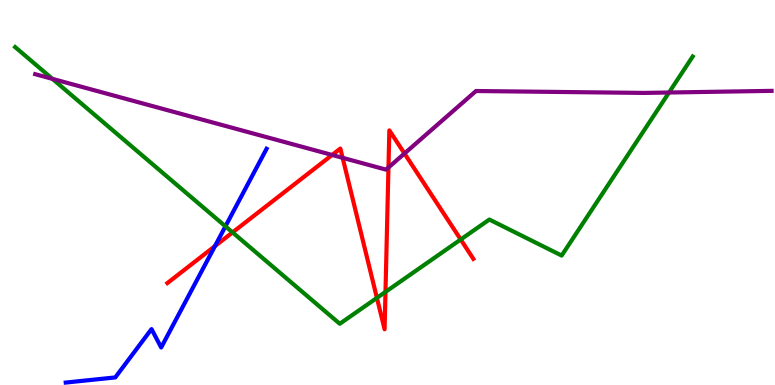[{'lines': ['blue', 'red'], 'intersections': [{'x': 2.77, 'y': 3.61}]}, {'lines': ['green', 'red'], 'intersections': [{'x': 3.0, 'y': 3.96}, {'x': 4.86, 'y': 2.26}, {'x': 4.97, 'y': 2.42}, {'x': 5.94, 'y': 3.78}]}, {'lines': ['purple', 'red'], 'intersections': [{'x': 4.29, 'y': 5.98}, {'x': 4.42, 'y': 5.9}, {'x': 5.01, 'y': 5.65}, {'x': 5.22, 'y': 6.01}]}, {'lines': ['blue', 'green'], 'intersections': [{'x': 2.91, 'y': 4.12}]}, {'lines': ['blue', 'purple'], 'intersections': []}, {'lines': ['green', 'purple'], 'intersections': [{'x': 0.676, 'y': 7.95}, {'x': 8.63, 'y': 7.6}]}]